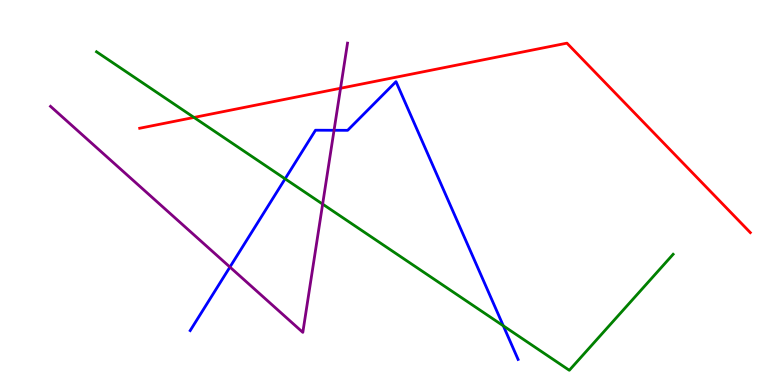[{'lines': ['blue', 'red'], 'intersections': []}, {'lines': ['green', 'red'], 'intersections': [{'x': 2.5, 'y': 6.95}]}, {'lines': ['purple', 'red'], 'intersections': [{'x': 4.39, 'y': 7.71}]}, {'lines': ['blue', 'green'], 'intersections': [{'x': 3.68, 'y': 5.36}, {'x': 6.49, 'y': 1.54}]}, {'lines': ['blue', 'purple'], 'intersections': [{'x': 2.97, 'y': 3.06}, {'x': 4.31, 'y': 6.62}]}, {'lines': ['green', 'purple'], 'intersections': [{'x': 4.16, 'y': 4.7}]}]